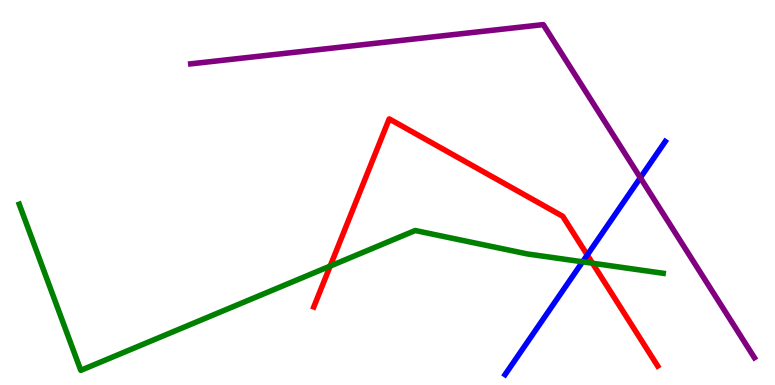[{'lines': ['blue', 'red'], 'intersections': [{'x': 7.58, 'y': 3.38}]}, {'lines': ['green', 'red'], 'intersections': [{'x': 4.26, 'y': 3.09}, {'x': 7.65, 'y': 3.16}]}, {'lines': ['purple', 'red'], 'intersections': []}, {'lines': ['blue', 'green'], 'intersections': [{'x': 7.52, 'y': 3.2}]}, {'lines': ['blue', 'purple'], 'intersections': [{'x': 8.26, 'y': 5.38}]}, {'lines': ['green', 'purple'], 'intersections': []}]